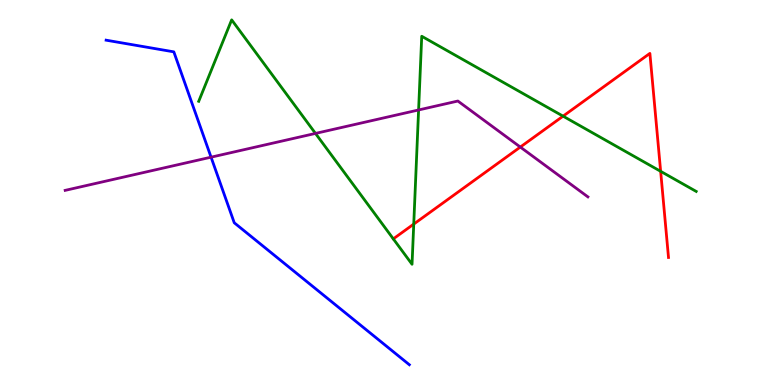[{'lines': ['blue', 'red'], 'intersections': []}, {'lines': ['green', 'red'], 'intersections': [{'x': 5.34, 'y': 4.18}, {'x': 7.27, 'y': 6.98}, {'x': 8.52, 'y': 5.55}]}, {'lines': ['purple', 'red'], 'intersections': [{'x': 6.71, 'y': 6.18}]}, {'lines': ['blue', 'green'], 'intersections': []}, {'lines': ['blue', 'purple'], 'intersections': [{'x': 2.72, 'y': 5.92}]}, {'lines': ['green', 'purple'], 'intersections': [{'x': 4.07, 'y': 6.53}, {'x': 5.4, 'y': 7.14}]}]